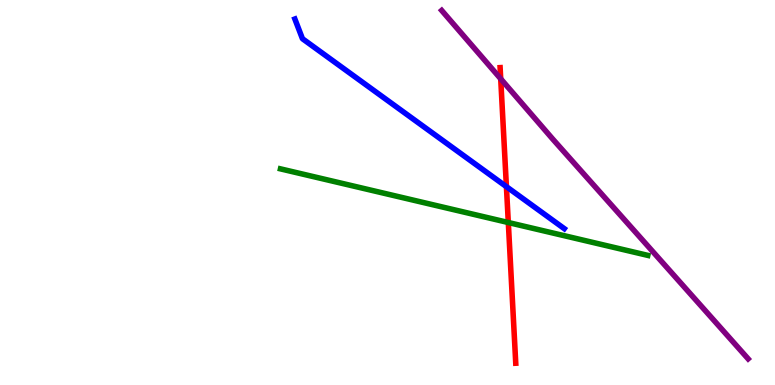[{'lines': ['blue', 'red'], 'intersections': [{'x': 6.53, 'y': 5.15}]}, {'lines': ['green', 'red'], 'intersections': [{'x': 6.56, 'y': 4.22}]}, {'lines': ['purple', 'red'], 'intersections': [{'x': 6.46, 'y': 7.95}]}, {'lines': ['blue', 'green'], 'intersections': []}, {'lines': ['blue', 'purple'], 'intersections': []}, {'lines': ['green', 'purple'], 'intersections': []}]